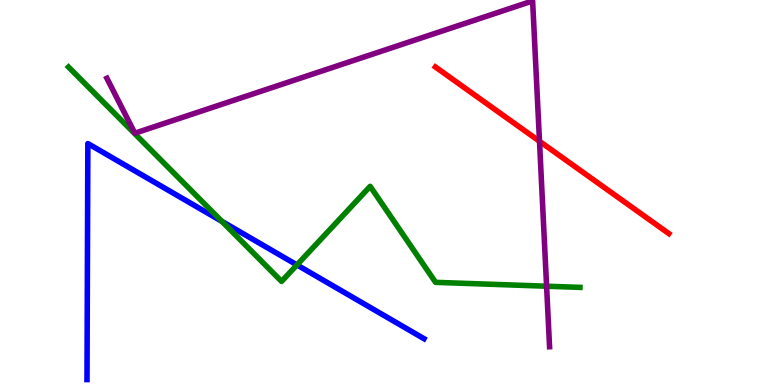[{'lines': ['blue', 'red'], 'intersections': []}, {'lines': ['green', 'red'], 'intersections': []}, {'lines': ['purple', 'red'], 'intersections': [{'x': 6.96, 'y': 6.33}]}, {'lines': ['blue', 'green'], 'intersections': [{'x': 2.86, 'y': 4.25}, {'x': 3.83, 'y': 3.12}]}, {'lines': ['blue', 'purple'], 'intersections': []}, {'lines': ['green', 'purple'], 'intersections': [{'x': 7.05, 'y': 2.57}]}]